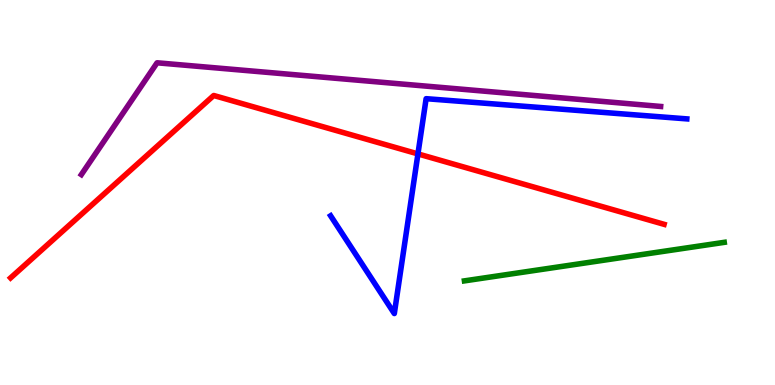[{'lines': ['blue', 'red'], 'intersections': [{'x': 5.39, 'y': 6.0}]}, {'lines': ['green', 'red'], 'intersections': []}, {'lines': ['purple', 'red'], 'intersections': []}, {'lines': ['blue', 'green'], 'intersections': []}, {'lines': ['blue', 'purple'], 'intersections': []}, {'lines': ['green', 'purple'], 'intersections': []}]